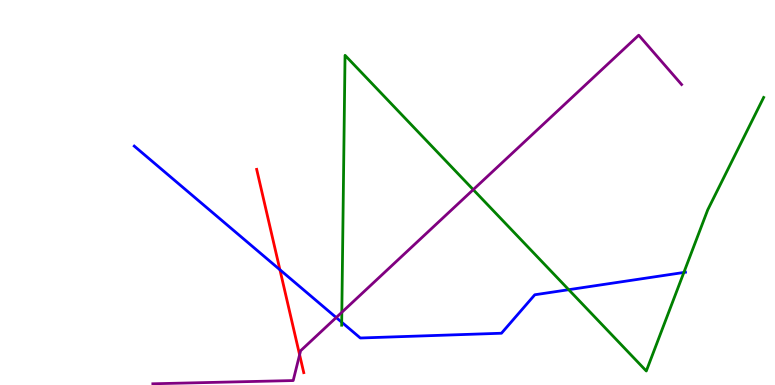[{'lines': ['blue', 'red'], 'intersections': [{'x': 3.61, 'y': 2.99}]}, {'lines': ['green', 'red'], 'intersections': []}, {'lines': ['purple', 'red'], 'intersections': [{'x': 3.87, 'y': 0.786}]}, {'lines': ['blue', 'green'], 'intersections': [{'x': 4.41, 'y': 1.63}, {'x': 7.34, 'y': 2.48}, {'x': 8.82, 'y': 2.92}]}, {'lines': ['blue', 'purple'], 'intersections': [{'x': 4.34, 'y': 1.75}]}, {'lines': ['green', 'purple'], 'intersections': [{'x': 4.41, 'y': 1.89}, {'x': 6.11, 'y': 5.07}]}]